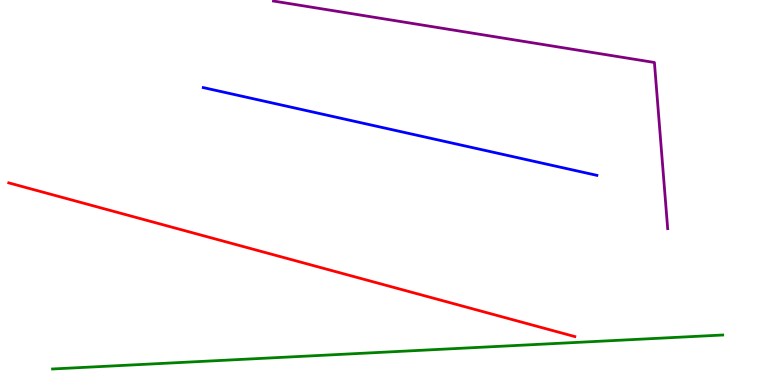[{'lines': ['blue', 'red'], 'intersections': []}, {'lines': ['green', 'red'], 'intersections': []}, {'lines': ['purple', 'red'], 'intersections': []}, {'lines': ['blue', 'green'], 'intersections': []}, {'lines': ['blue', 'purple'], 'intersections': []}, {'lines': ['green', 'purple'], 'intersections': []}]